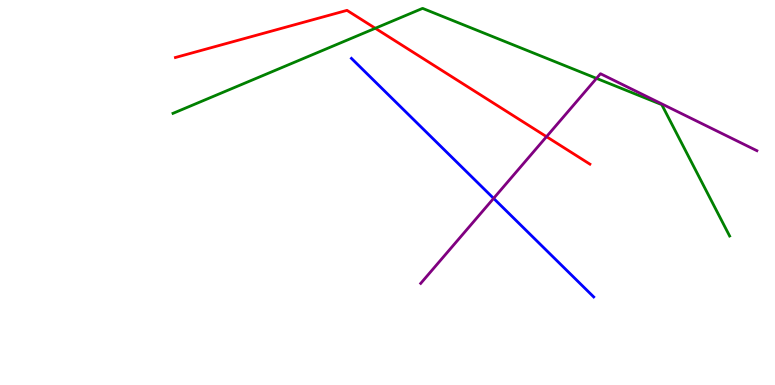[{'lines': ['blue', 'red'], 'intersections': []}, {'lines': ['green', 'red'], 'intersections': [{'x': 4.84, 'y': 9.27}]}, {'lines': ['purple', 'red'], 'intersections': [{'x': 7.05, 'y': 6.45}]}, {'lines': ['blue', 'green'], 'intersections': []}, {'lines': ['blue', 'purple'], 'intersections': [{'x': 6.37, 'y': 4.85}]}, {'lines': ['green', 'purple'], 'intersections': [{'x': 7.7, 'y': 7.96}]}]